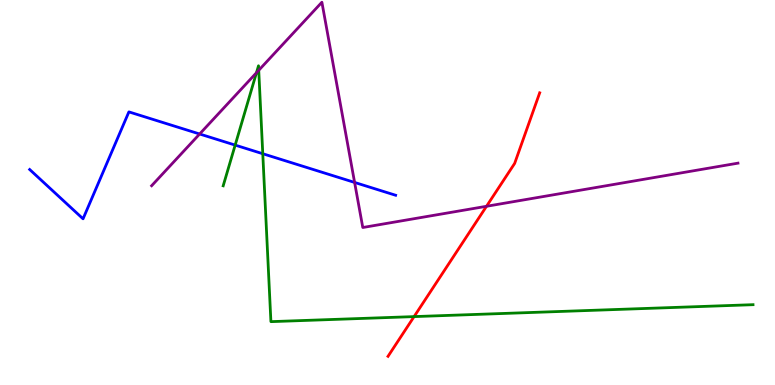[{'lines': ['blue', 'red'], 'intersections': []}, {'lines': ['green', 'red'], 'intersections': [{'x': 5.34, 'y': 1.78}]}, {'lines': ['purple', 'red'], 'intersections': [{'x': 6.28, 'y': 4.64}]}, {'lines': ['blue', 'green'], 'intersections': [{'x': 3.03, 'y': 6.23}, {'x': 3.39, 'y': 6.01}]}, {'lines': ['blue', 'purple'], 'intersections': [{'x': 2.58, 'y': 6.52}, {'x': 4.58, 'y': 5.26}]}, {'lines': ['green', 'purple'], 'intersections': [{'x': 3.31, 'y': 8.11}, {'x': 3.34, 'y': 8.17}]}]